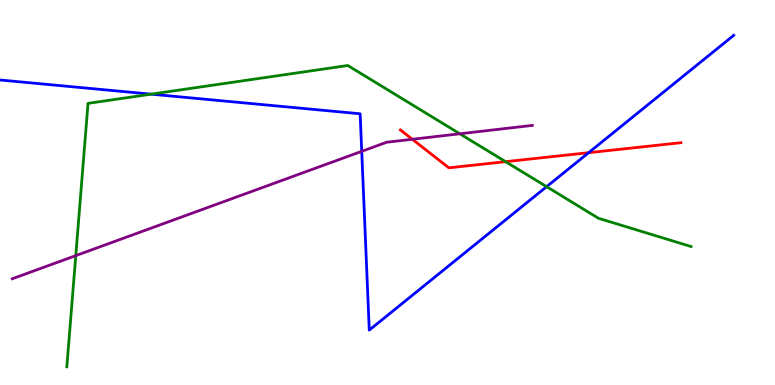[{'lines': ['blue', 'red'], 'intersections': [{'x': 7.6, 'y': 6.03}]}, {'lines': ['green', 'red'], 'intersections': [{'x': 6.52, 'y': 5.8}]}, {'lines': ['purple', 'red'], 'intersections': [{'x': 5.32, 'y': 6.38}]}, {'lines': ['blue', 'green'], 'intersections': [{'x': 1.95, 'y': 7.55}, {'x': 7.05, 'y': 5.15}]}, {'lines': ['blue', 'purple'], 'intersections': [{'x': 4.67, 'y': 6.07}]}, {'lines': ['green', 'purple'], 'intersections': [{'x': 0.978, 'y': 3.36}, {'x': 5.93, 'y': 6.53}]}]